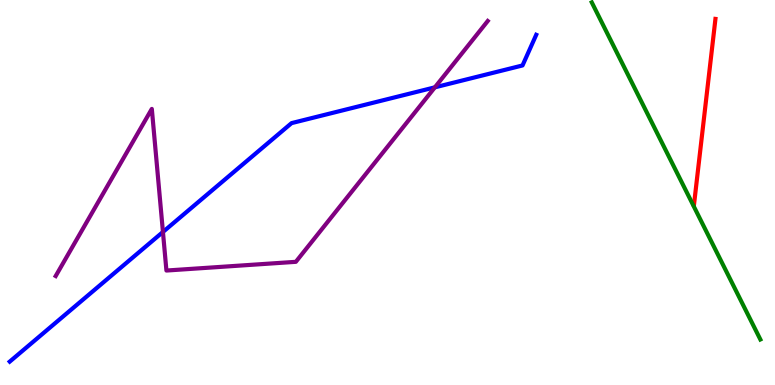[{'lines': ['blue', 'red'], 'intersections': []}, {'lines': ['green', 'red'], 'intersections': []}, {'lines': ['purple', 'red'], 'intersections': []}, {'lines': ['blue', 'green'], 'intersections': []}, {'lines': ['blue', 'purple'], 'intersections': [{'x': 2.1, 'y': 3.97}, {'x': 5.61, 'y': 7.73}]}, {'lines': ['green', 'purple'], 'intersections': []}]